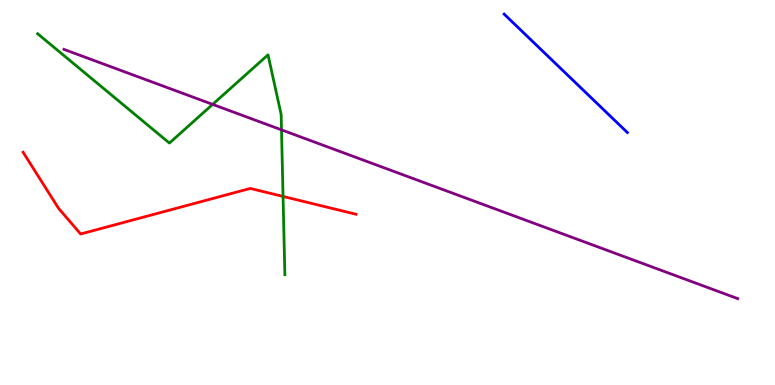[{'lines': ['blue', 'red'], 'intersections': []}, {'lines': ['green', 'red'], 'intersections': [{'x': 3.65, 'y': 4.9}]}, {'lines': ['purple', 'red'], 'intersections': []}, {'lines': ['blue', 'green'], 'intersections': []}, {'lines': ['blue', 'purple'], 'intersections': []}, {'lines': ['green', 'purple'], 'intersections': [{'x': 2.74, 'y': 7.29}, {'x': 3.63, 'y': 6.63}]}]